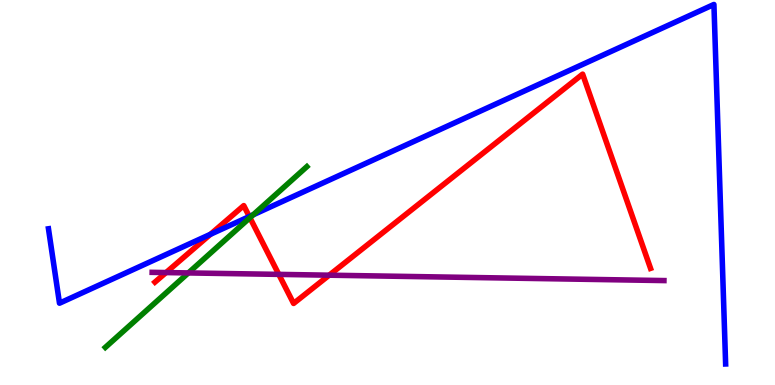[{'lines': ['blue', 'red'], 'intersections': [{'x': 2.72, 'y': 3.91}, {'x': 3.22, 'y': 4.38}]}, {'lines': ['green', 'red'], 'intersections': [{'x': 3.22, 'y': 4.34}]}, {'lines': ['purple', 'red'], 'intersections': [{'x': 2.14, 'y': 2.92}, {'x': 3.6, 'y': 2.87}, {'x': 4.25, 'y': 2.85}]}, {'lines': ['blue', 'green'], 'intersections': [{'x': 3.27, 'y': 4.42}]}, {'lines': ['blue', 'purple'], 'intersections': []}, {'lines': ['green', 'purple'], 'intersections': [{'x': 2.43, 'y': 2.91}]}]